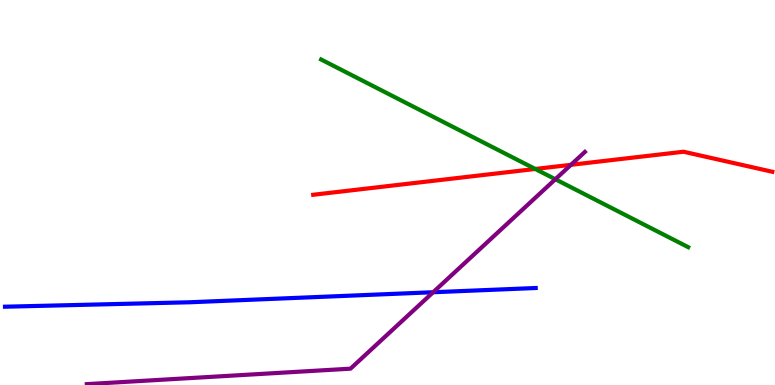[{'lines': ['blue', 'red'], 'intersections': []}, {'lines': ['green', 'red'], 'intersections': [{'x': 6.91, 'y': 5.61}]}, {'lines': ['purple', 'red'], 'intersections': [{'x': 7.37, 'y': 5.72}]}, {'lines': ['blue', 'green'], 'intersections': []}, {'lines': ['blue', 'purple'], 'intersections': [{'x': 5.59, 'y': 2.41}]}, {'lines': ['green', 'purple'], 'intersections': [{'x': 7.17, 'y': 5.34}]}]